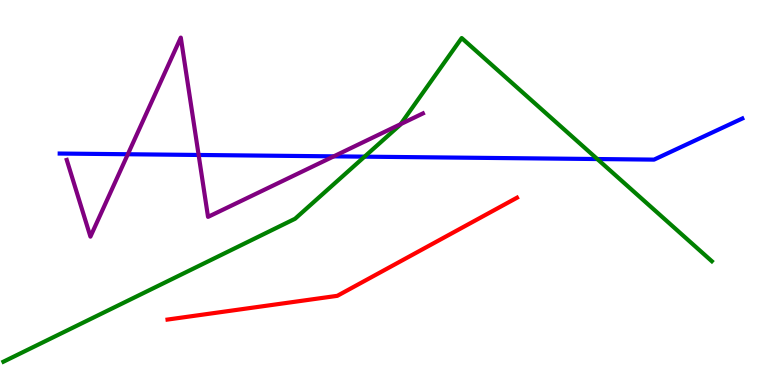[{'lines': ['blue', 'red'], 'intersections': []}, {'lines': ['green', 'red'], 'intersections': []}, {'lines': ['purple', 'red'], 'intersections': []}, {'lines': ['blue', 'green'], 'intersections': [{'x': 4.7, 'y': 5.93}, {'x': 7.71, 'y': 5.87}]}, {'lines': ['blue', 'purple'], 'intersections': [{'x': 1.65, 'y': 5.99}, {'x': 2.56, 'y': 5.97}, {'x': 4.31, 'y': 5.94}]}, {'lines': ['green', 'purple'], 'intersections': [{'x': 5.17, 'y': 6.78}]}]